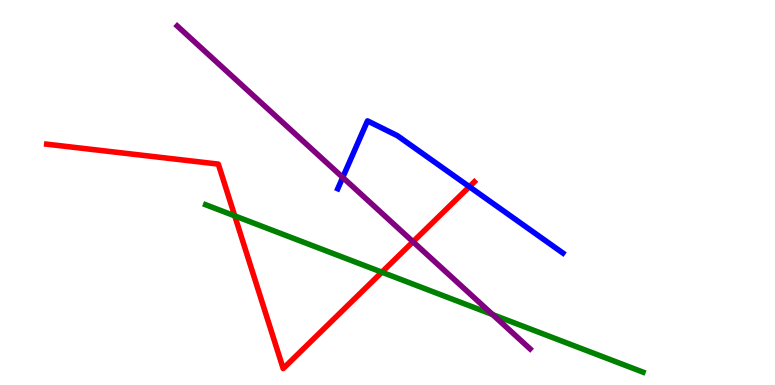[{'lines': ['blue', 'red'], 'intersections': [{'x': 6.06, 'y': 5.15}]}, {'lines': ['green', 'red'], 'intersections': [{'x': 3.03, 'y': 4.39}, {'x': 4.93, 'y': 2.93}]}, {'lines': ['purple', 'red'], 'intersections': [{'x': 5.33, 'y': 3.72}]}, {'lines': ['blue', 'green'], 'intersections': []}, {'lines': ['blue', 'purple'], 'intersections': [{'x': 4.42, 'y': 5.39}]}, {'lines': ['green', 'purple'], 'intersections': [{'x': 6.36, 'y': 1.83}]}]